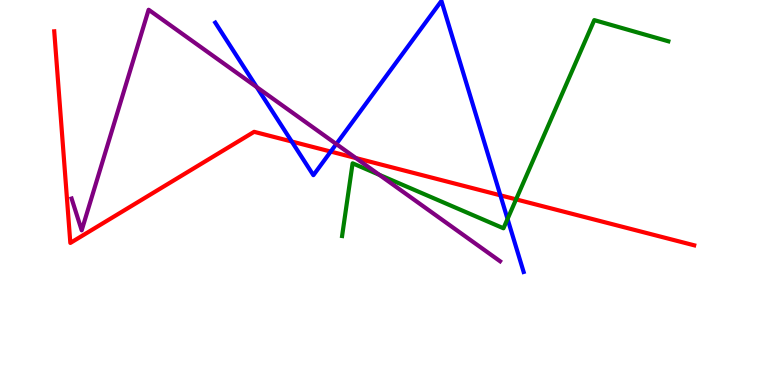[{'lines': ['blue', 'red'], 'intersections': [{'x': 3.76, 'y': 6.32}, {'x': 4.27, 'y': 6.06}, {'x': 6.46, 'y': 4.93}]}, {'lines': ['green', 'red'], 'intersections': [{'x': 6.66, 'y': 4.82}]}, {'lines': ['purple', 'red'], 'intersections': [{'x': 4.59, 'y': 5.89}]}, {'lines': ['blue', 'green'], 'intersections': [{'x': 6.55, 'y': 4.31}]}, {'lines': ['blue', 'purple'], 'intersections': [{'x': 3.31, 'y': 7.74}, {'x': 4.34, 'y': 6.26}]}, {'lines': ['green', 'purple'], 'intersections': [{'x': 4.89, 'y': 5.46}]}]